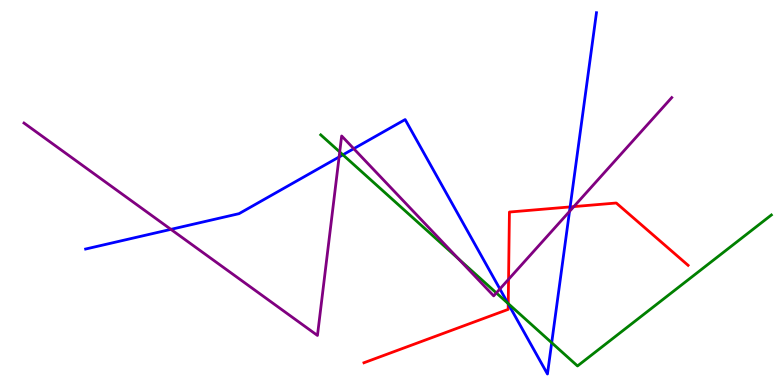[{'lines': ['blue', 'red'], 'intersections': [{'x': 6.56, 'y': 2.11}, {'x': 7.36, 'y': 4.63}]}, {'lines': ['green', 'red'], 'intersections': [{'x': 6.56, 'y': 2.11}]}, {'lines': ['purple', 'red'], 'intersections': [{'x': 6.56, 'y': 2.75}, {'x': 7.4, 'y': 4.63}]}, {'lines': ['blue', 'green'], 'intersections': [{'x': 4.42, 'y': 5.98}, {'x': 6.55, 'y': 2.12}, {'x': 7.12, 'y': 1.1}]}, {'lines': ['blue', 'purple'], 'intersections': [{'x': 2.21, 'y': 4.04}, {'x': 4.38, 'y': 5.92}, {'x': 4.56, 'y': 6.14}, {'x': 6.45, 'y': 2.49}, {'x': 7.35, 'y': 4.51}]}, {'lines': ['green', 'purple'], 'intersections': [{'x': 4.38, 'y': 6.05}, {'x': 5.92, 'y': 3.28}, {'x': 6.4, 'y': 2.39}]}]